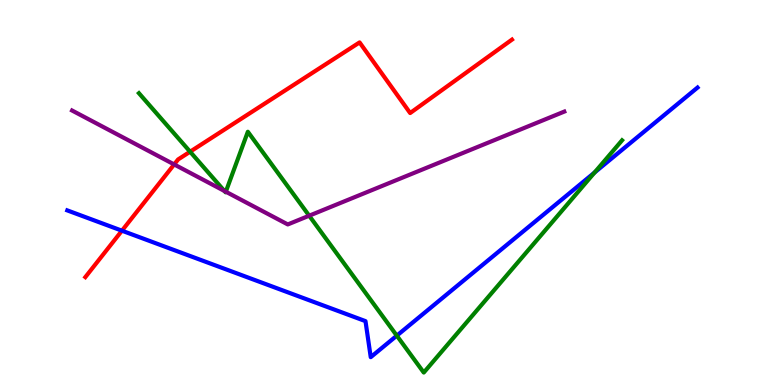[{'lines': ['blue', 'red'], 'intersections': [{'x': 1.57, 'y': 4.01}]}, {'lines': ['green', 'red'], 'intersections': [{'x': 2.45, 'y': 6.06}]}, {'lines': ['purple', 'red'], 'intersections': [{'x': 2.25, 'y': 5.73}]}, {'lines': ['blue', 'green'], 'intersections': [{'x': 5.12, 'y': 1.28}, {'x': 7.67, 'y': 5.52}]}, {'lines': ['blue', 'purple'], 'intersections': []}, {'lines': ['green', 'purple'], 'intersections': [{'x': 2.9, 'y': 5.04}, {'x': 2.91, 'y': 5.02}, {'x': 3.99, 'y': 4.4}]}]